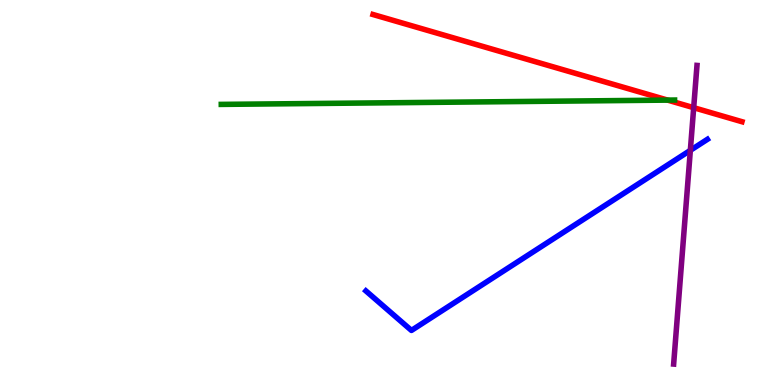[{'lines': ['blue', 'red'], 'intersections': []}, {'lines': ['green', 'red'], 'intersections': [{'x': 8.61, 'y': 7.4}]}, {'lines': ['purple', 'red'], 'intersections': [{'x': 8.95, 'y': 7.2}]}, {'lines': ['blue', 'green'], 'intersections': []}, {'lines': ['blue', 'purple'], 'intersections': [{'x': 8.91, 'y': 6.09}]}, {'lines': ['green', 'purple'], 'intersections': []}]